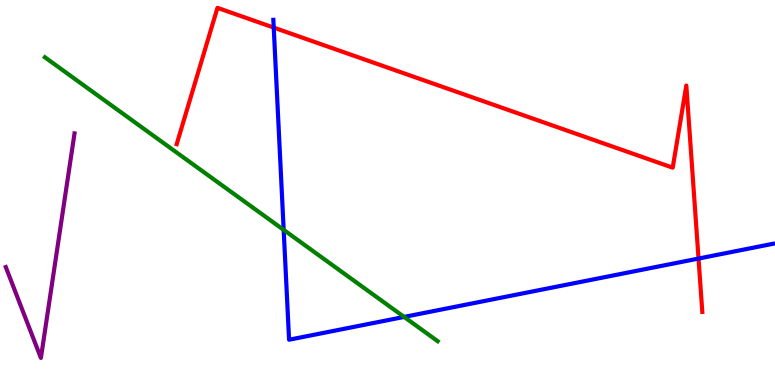[{'lines': ['blue', 'red'], 'intersections': [{'x': 3.53, 'y': 9.28}, {'x': 9.01, 'y': 3.28}]}, {'lines': ['green', 'red'], 'intersections': []}, {'lines': ['purple', 'red'], 'intersections': []}, {'lines': ['blue', 'green'], 'intersections': [{'x': 3.66, 'y': 4.03}, {'x': 5.21, 'y': 1.77}]}, {'lines': ['blue', 'purple'], 'intersections': []}, {'lines': ['green', 'purple'], 'intersections': []}]